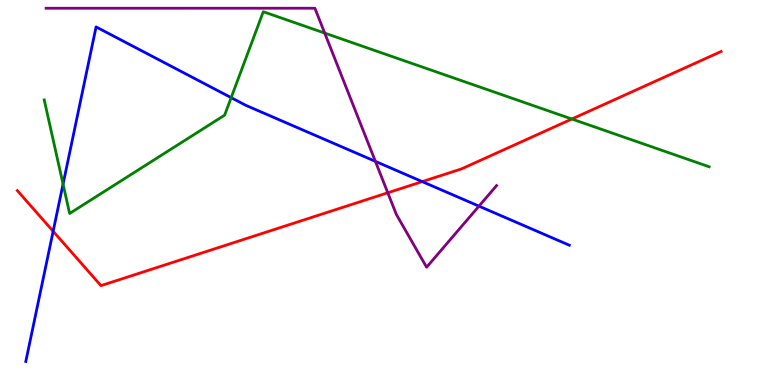[{'lines': ['blue', 'red'], 'intersections': [{'x': 0.686, 'y': 3.99}, {'x': 5.45, 'y': 5.28}]}, {'lines': ['green', 'red'], 'intersections': [{'x': 7.38, 'y': 6.91}]}, {'lines': ['purple', 'red'], 'intersections': [{'x': 5.0, 'y': 4.99}]}, {'lines': ['blue', 'green'], 'intersections': [{'x': 0.814, 'y': 5.22}, {'x': 2.98, 'y': 7.46}]}, {'lines': ['blue', 'purple'], 'intersections': [{'x': 4.84, 'y': 5.81}, {'x': 6.18, 'y': 4.65}]}, {'lines': ['green', 'purple'], 'intersections': [{'x': 4.19, 'y': 9.14}]}]